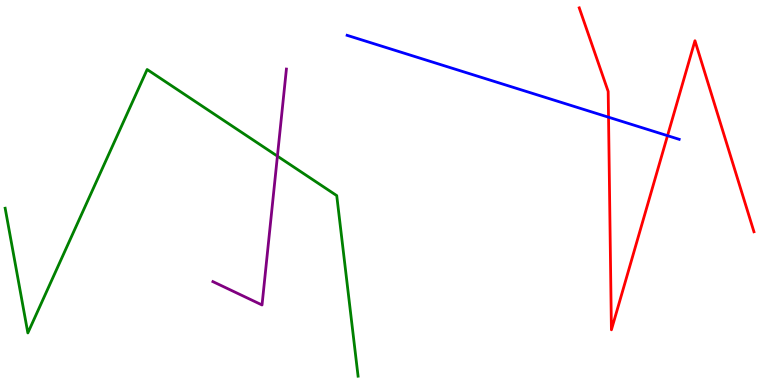[{'lines': ['blue', 'red'], 'intersections': [{'x': 7.85, 'y': 6.96}, {'x': 8.61, 'y': 6.48}]}, {'lines': ['green', 'red'], 'intersections': []}, {'lines': ['purple', 'red'], 'intersections': []}, {'lines': ['blue', 'green'], 'intersections': []}, {'lines': ['blue', 'purple'], 'intersections': []}, {'lines': ['green', 'purple'], 'intersections': [{'x': 3.58, 'y': 5.94}]}]